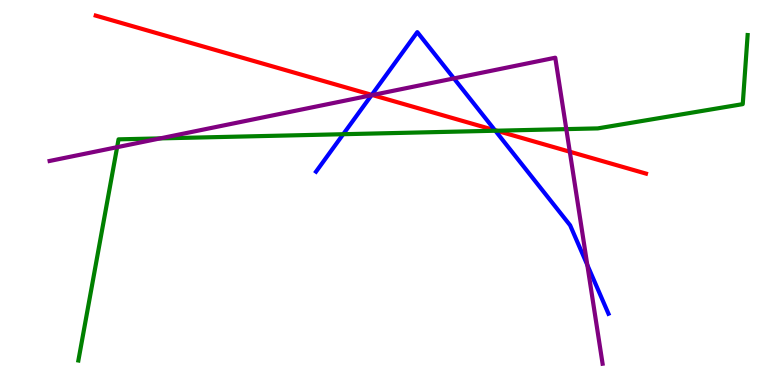[{'lines': ['blue', 'red'], 'intersections': [{'x': 4.8, 'y': 7.54}, {'x': 6.39, 'y': 6.62}]}, {'lines': ['green', 'red'], 'intersections': [{'x': 6.41, 'y': 6.6}]}, {'lines': ['purple', 'red'], 'intersections': [{'x': 4.81, 'y': 7.53}, {'x': 7.35, 'y': 6.06}]}, {'lines': ['blue', 'green'], 'intersections': [{'x': 4.43, 'y': 6.51}, {'x': 6.39, 'y': 6.6}]}, {'lines': ['blue', 'purple'], 'intersections': [{'x': 4.79, 'y': 7.53}, {'x': 5.86, 'y': 7.96}, {'x': 7.58, 'y': 3.12}]}, {'lines': ['green', 'purple'], 'intersections': [{'x': 1.51, 'y': 6.18}, {'x': 2.07, 'y': 6.41}, {'x': 7.31, 'y': 6.65}]}]